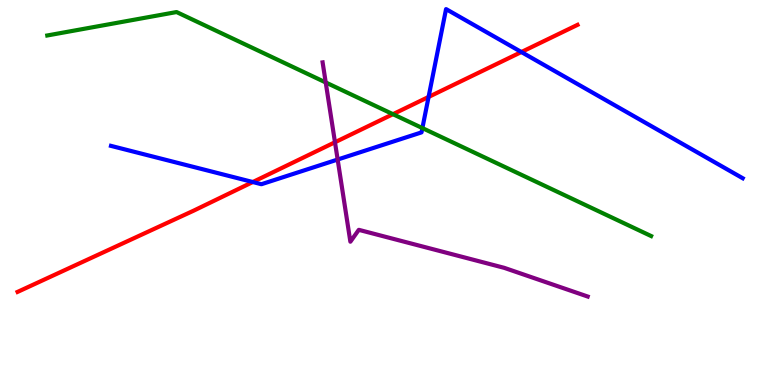[{'lines': ['blue', 'red'], 'intersections': [{'x': 3.26, 'y': 5.27}, {'x': 5.53, 'y': 7.48}, {'x': 6.73, 'y': 8.65}]}, {'lines': ['green', 'red'], 'intersections': [{'x': 5.07, 'y': 7.03}]}, {'lines': ['purple', 'red'], 'intersections': [{'x': 4.32, 'y': 6.31}]}, {'lines': ['blue', 'green'], 'intersections': [{'x': 5.45, 'y': 6.67}]}, {'lines': ['blue', 'purple'], 'intersections': [{'x': 4.36, 'y': 5.86}]}, {'lines': ['green', 'purple'], 'intersections': [{'x': 4.2, 'y': 7.86}]}]